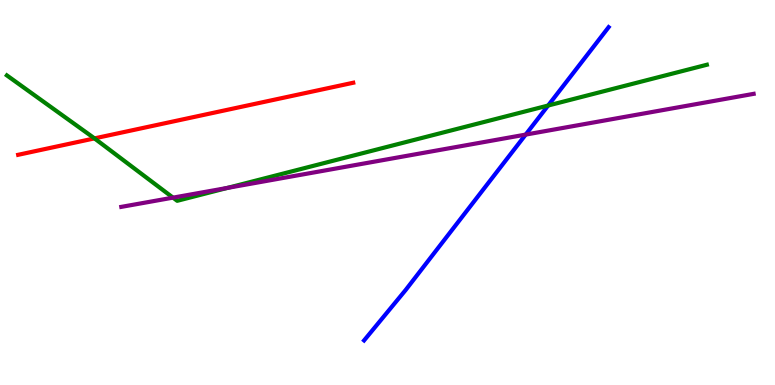[{'lines': ['blue', 'red'], 'intersections': []}, {'lines': ['green', 'red'], 'intersections': [{'x': 1.22, 'y': 6.41}]}, {'lines': ['purple', 'red'], 'intersections': []}, {'lines': ['blue', 'green'], 'intersections': [{'x': 7.07, 'y': 7.26}]}, {'lines': ['blue', 'purple'], 'intersections': [{'x': 6.78, 'y': 6.5}]}, {'lines': ['green', 'purple'], 'intersections': [{'x': 2.23, 'y': 4.87}, {'x': 2.93, 'y': 5.12}]}]